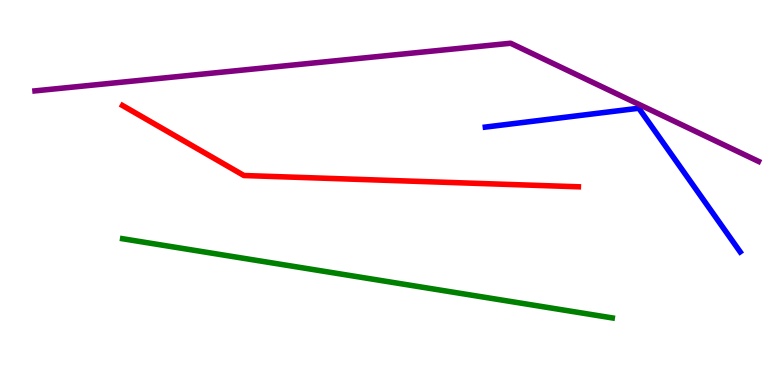[{'lines': ['blue', 'red'], 'intersections': []}, {'lines': ['green', 'red'], 'intersections': []}, {'lines': ['purple', 'red'], 'intersections': []}, {'lines': ['blue', 'green'], 'intersections': []}, {'lines': ['blue', 'purple'], 'intersections': []}, {'lines': ['green', 'purple'], 'intersections': []}]